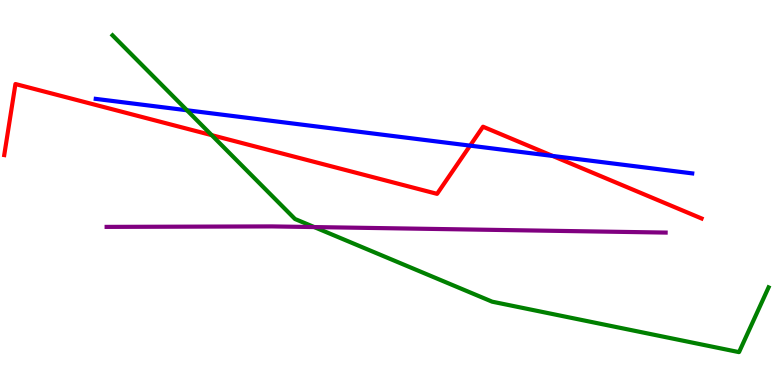[{'lines': ['blue', 'red'], 'intersections': [{'x': 6.07, 'y': 6.22}, {'x': 7.13, 'y': 5.95}]}, {'lines': ['green', 'red'], 'intersections': [{'x': 2.73, 'y': 6.49}]}, {'lines': ['purple', 'red'], 'intersections': []}, {'lines': ['blue', 'green'], 'intersections': [{'x': 2.41, 'y': 7.14}]}, {'lines': ['blue', 'purple'], 'intersections': []}, {'lines': ['green', 'purple'], 'intersections': [{'x': 4.05, 'y': 4.1}]}]